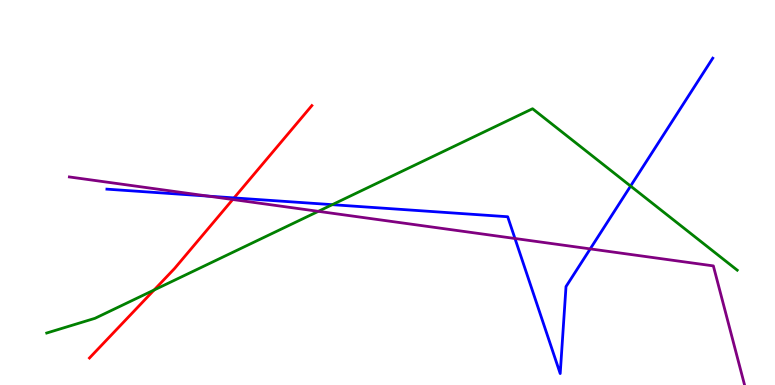[{'lines': ['blue', 'red'], 'intersections': [{'x': 3.02, 'y': 4.86}]}, {'lines': ['green', 'red'], 'intersections': [{'x': 1.99, 'y': 2.47}]}, {'lines': ['purple', 'red'], 'intersections': [{'x': 3.0, 'y': 4.82}]}, {'lines': ['blue', 'green'], 'intersections': [{'x': 4.29, 'y': 4.68}, {'x': 8.14, 'y': 5.17}]}, {'lines': ['blue', 'purple'], 'intersections': [{'x': 2.69, 'y': 4.91}, {'x': 6.64, 'y': 3.81}, {'x': 7.62, 'y': 3.54}]}, {'lines': ['green', 'purple'], 'intersections': [{'x': 4.11, 'y': 4.51}]}]